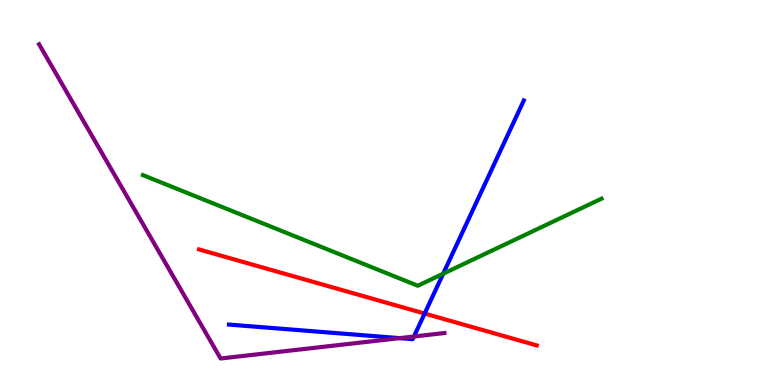[{'lines': ['blue', 'red'], 'intersections': [{'x': 5.48, 'y': 1.86}]}, {'lines': ['green', 'red'], 'intersections': []}, {'lines': ['purple', 'red'], 'intersections': []}, {'lines': ['blue', 'green'], 'intersections': [{'x': 5.72, 'y': 2.89}]}, {'lines': ['blue', 'purple'], 'intersections': [{'x': 5.16, 'y': 1.22}, {'x': 5.34, 'y': 1.26}]}, {'lines': ['green', 'purple'], 'intersections': []}]